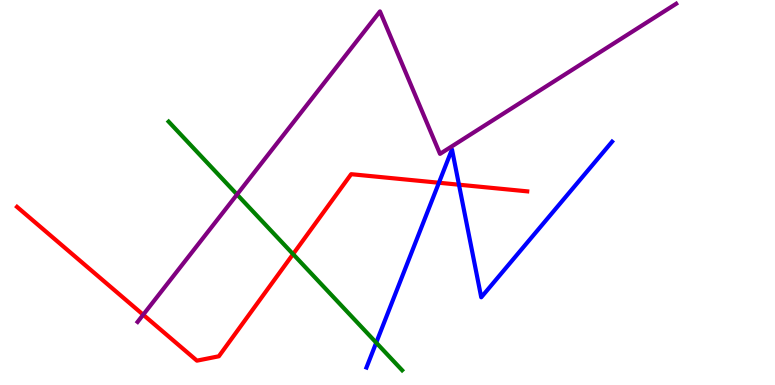[{'lines': ['blue', 'red'], 'intersections': [{'x': 5.66, 'y': 5.25}, {'x': 5.92, 'y': 5.2}]}, {'lines': ['green', 'red'], 'intersections': [{'x': 3.78, 'y': 3.4}]}, {'lines': ['purple', 'red'], 'intersections': [{'x': 1.85, 'y': 1.82}]}, {'lines': ['blue', 'green'], 'intersections': [{'x': 4.85, 'y': 1.1}]}, {'lines': ['blue', 'purple'], 'intersections': []}, {'lines': ['green', 'purple'], 'intersections': [{'x': 3.06, 'y': 4.95}]}]